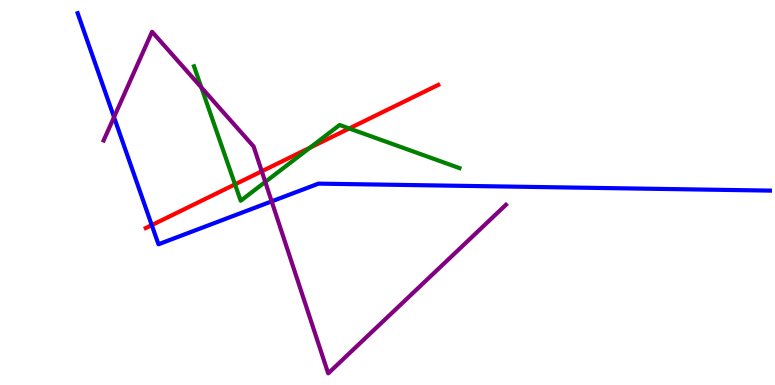[{'lines': ['blue', 'red'], 'intersections': [{'x': 1.96, 'y': 4.15}]}, {'lines': ['green', 'red'], 'intersections': [{'x': 3.03, 'y': 5.21}, {'x': 4.0, 'y': 6.16}, {'x': 4.51, 'y': 6.66}]}, {'lines': ['purple', 'red'], 'intersections': [{'x': 3.38, 'y': 5.55}]}, {'lines': ['blue', 'green'], 'intersections': []}, {'lines': ['blue', 'purple'], 'intersections': [{'x': 1.47, 'y': 6.96}, {'x': 3.51, 'y': 4.77}]}, {'lines': ['green', 'purple'], 'intersections': [{'x': 2.6, 'y': 7.73}, {'x': 3.42, 'y': 5.27}]}]